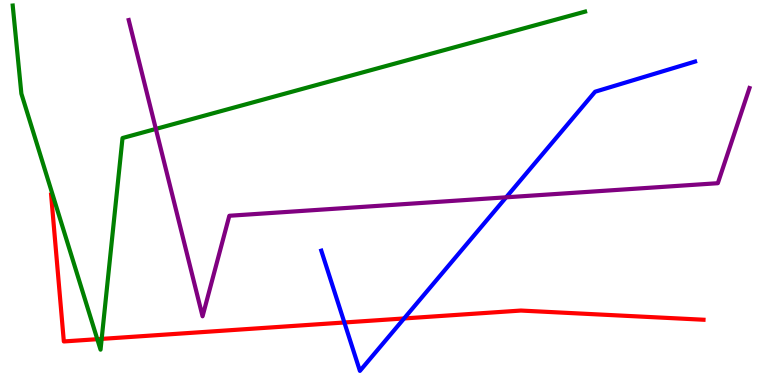[{'lines': ['blue', 'red'], 'intersections': [{'x': 4.44, 'y': 1.62}, {'x': 5.21, 'y': 1.73}]}, {'lines': ['green', 'red'], 'intersections': [{'x': 1.26, 'y': 1.19}, {'x': 1.31, 'y': 1.2}]}, {'lines': ['purple', 'red'], 'intersections': []}, {'lines': ['blue', 'green'], 'intersections': []}, {'lines': ['blue', 'purple'], 'intersections': [{'x': 6.53, 'y': 4.87}]}, {'lines': ['green', 'purple'], 'intersections': [{'x': 2.01, 'y': 6.65}]}]